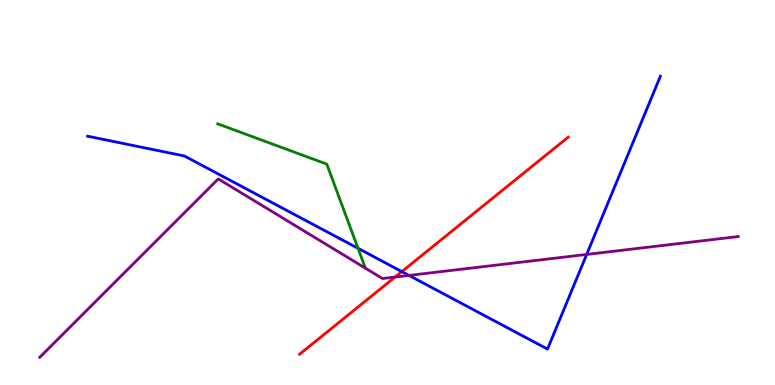[{'lines': ['blue', 'red'], 'intersections': [{'x': 5.18, 'y': 2.95}]}, {'lines': ['green', 'red'], 'intersections': []}, {'lines': ['purple', 'red'], 'intersections': [{'x': 5.1, 'y': 2.8}]}, {'lines': ['blue', 'green'], 'intersections': [{'x': 4.62, 'y': 3.55}]}, {'lines': ['blue', 'purple'], 'intersections': [{'x': 5.28, 'y': 2.85}, {'x': 7.57, 'y': 3.39}]}, {'lines': ['green', 'purple'], 'intersections': []}]